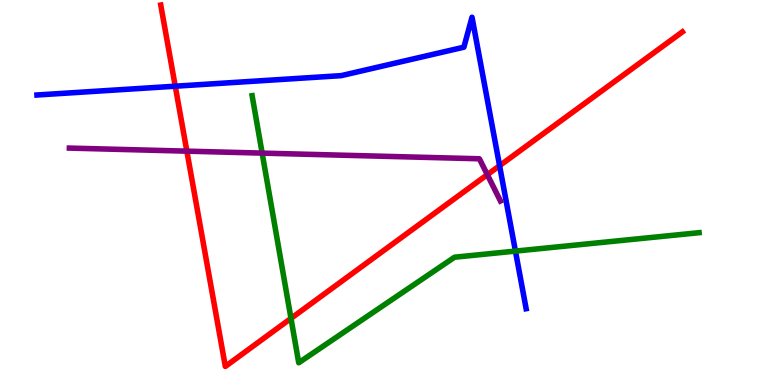[{'lines': ['blue', 'red'], 'intersections': [{'x': 2.26, 'y': 7.76}, {'x': 6.45, 'y': 5.7}]}, {'lines': ['green', 'red'], 'intersections': [{'x': 3.75, 'y': 1.73}]}, {'lines': ['purple', 'red'], 'intersections': [{'x': 2.41, 'y': 6.07}, {'x': 6.29, 'y': 5.46}]}, {'lines': ['blue', 'green'], 'intersections': [{'x': 6.65, 'y': 3.48}]}, {'lines': ['blue', 'purple'], 'intersections': []}, {'lines': ['green', 'purple'], 'intersections': [{'x': 3.38, 'y': 6.02}]}]